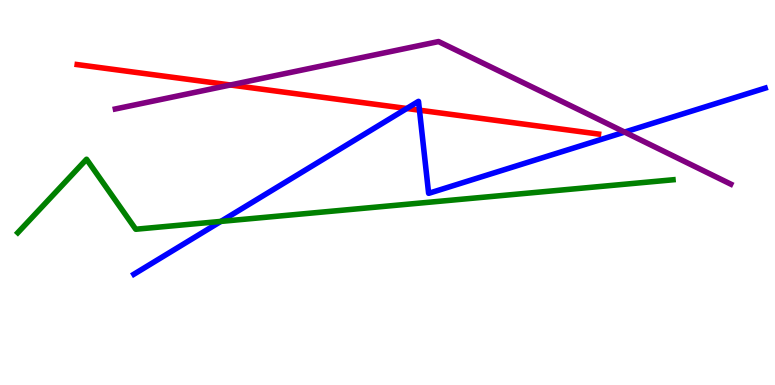[{'lines': ['blue', 'red'], 'intersections': [{'x': 5.25, 'y': 7.18}, {'x': 5.41, 'y': 7.14}]}, {'lines': ['green', 'red'], 'intersections': []}, {'lines': ['purple', 'red'], 'intersections': [{'x': 2.97, 'y': 7.79}]}, {'lines': ['blue', 'green'], 'intersections': [{'x': 2.85, 'y': 4.25}]}, {'lines': ['blue', 'purple'], 'intersections': [{'x': 8.06, 'y': 6.57}]}, {'lines': ['green', 'purple'], 'intersections': []}]